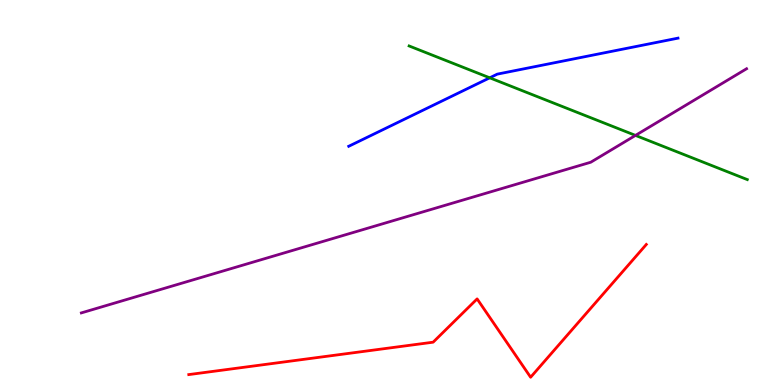[{'lines': ['blue', 'red'], 'intersections': []}, {'lines': ['green', 'red'], 'intersections': []}, {'lines': ['purple', 'red'], 'intersections': []}, {'lines': ['blue', 'green'], 'intersections': [{'x': 6.32, 'y': 7.98}]}, {'lines': ['blue', 'purple'], 'intersections': []}, {'lines': ['green', 'purple'], 'intersections': [{'x': 8.2, 'y': 6.48}]}]